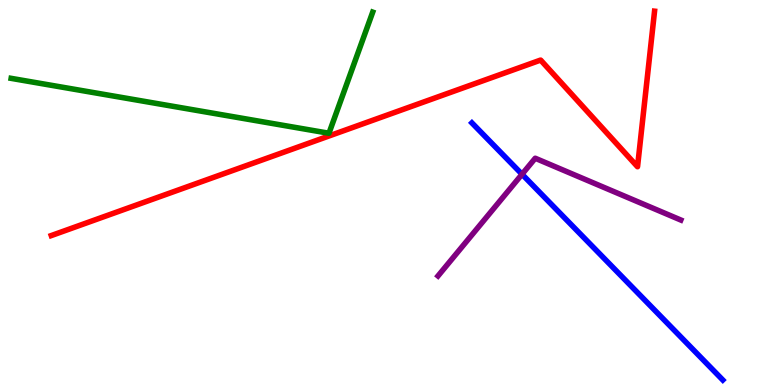[{'lines': ['blue', 'red'], 'intersections': []}, {'lines': ['green', 'red'], 'intersections': []}, {'lines': ['purple', 'red'], 'intersections': []}, {'lines': ['blue', 'green'], 'intersections': []}, {'lines': ['blue', 'purple'], 'intersections': [{'x': 6.74, 'y': 5.47}]}, {'lines': ['green', 'purple'], 'intersections': []}]